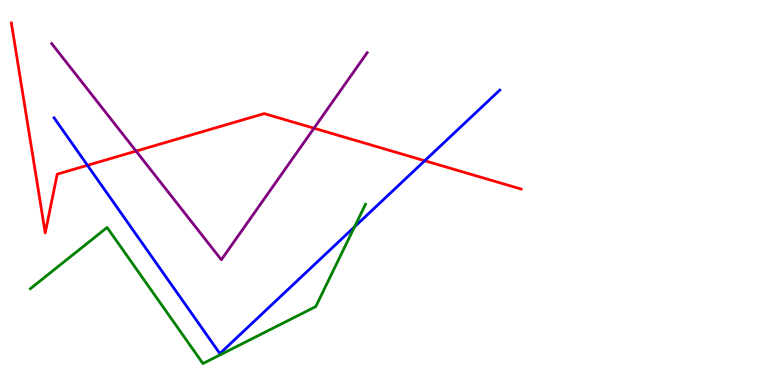[{'lines': ['blue', 'red'], 'intersections': [{'x': 1.13, 'y': 5.71}, {'x': 5.48, 'y': 5.82}]}, {'lines': ['green', 'red'], 'intersections': []}, {'lines': ['purple', 'red'], 'intersections': [{'x': 1.76, 'y': 6.08}, {'x': 4.05, 'y': 6.67}]}, {'lines': ['blue', 'green'], 'intersections': [{'x': 4.57, 'y': 4.11}]}, {'lines': ['blue', 'purple'], 'intersections': []}, {'lines': ['green', 'purple'], 'intersections': []}]